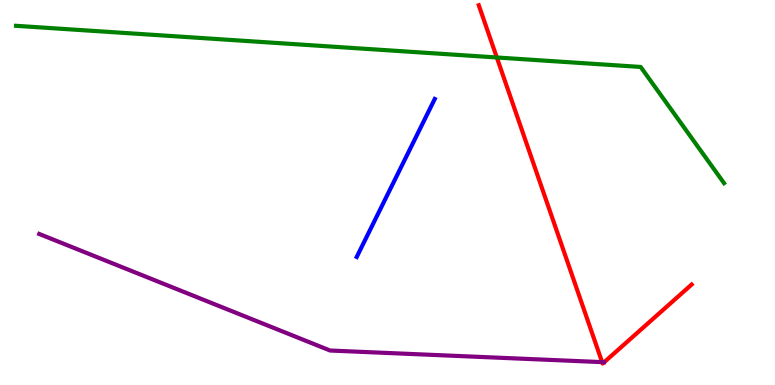[{'lines': ['blue', 'red'], 'intersections': []}, {'lines': ['green', 'red'], 'intersections': [{'x': 6.41, 'y': 8.51}]}, {'lines': ['purple', 'red'], 'intersections': [{'x': 7.77, 'y': 0.594}]}, {'lines': ['blue', 'green'], 'intersections': []}, {'lines': ['blue', 'purple'], 'intersections': []}, {'lines': ['green', 'purple'], 'intersections': []}]